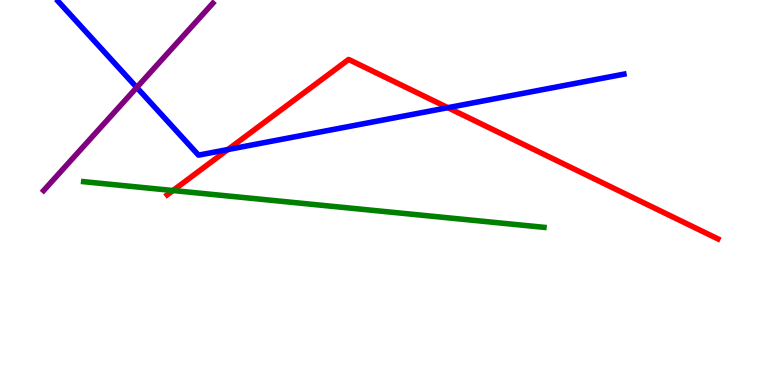[{'lines': ['blue', 'red'], 'intersections': [{'x': 2.94, 'y': 6.12}, {'x': 5.78, 'y': 7.2}]}, {'lines': ['green', 'red'], 'intersections': [{'x': 2.23, 'y': 5.05}]}, {'lines': ['purple', 'red'], 'intersections': []}, {'lines': ['blue', 'green'], 'intersections': []}, {'lines': ['blue', 'purple'], 'intersections': [{'x': 1.76, 'y': 7.73}]}, {'lines': ['green', 'purple'], 'intersections': []}]